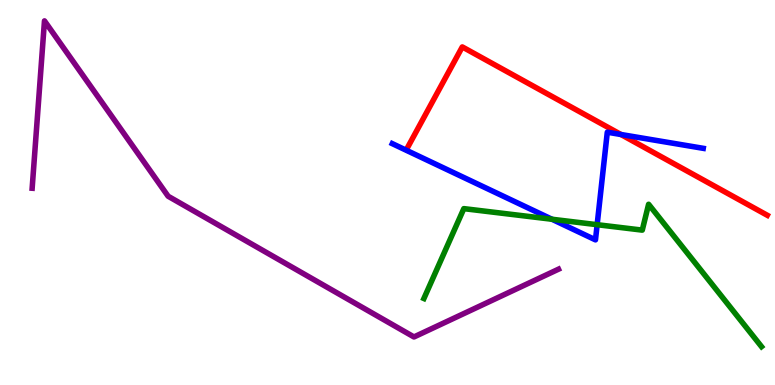[{'lines': ['blue', 'red'], 'intersections': [{'x': 8.01, 'y': 6.51}]}, {'lines': ['green', 'red'], 'intersections': []}, {'lines': ['purple', 'red'], 'intersections': []}, {'lines': ['blue', 'green'], 'intersections': [{'x': 7.12, 'y': 4.31}, {'x': 7.71, 'y': 4.16}]}, {'lines': ['blue', 'purple'], 'intersections': []}, {'lines': ['green', 'purple'], 'intersections': []}]